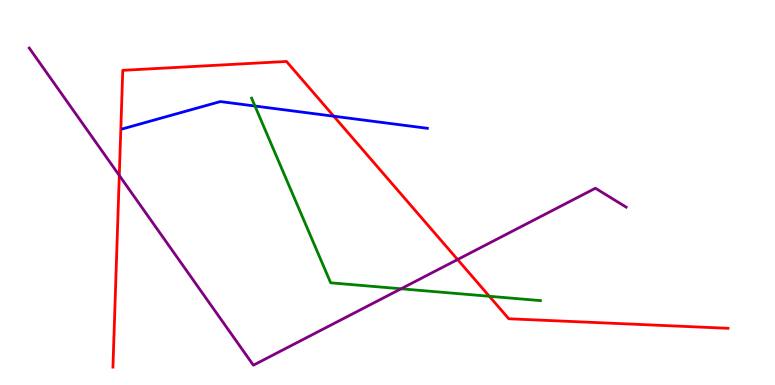[{'lines': ['blue', 'red'], 'intersections': [{'x': 4.31, 'y': 6.98}]}, {'lines': ['green', 'red'], 'intersections': [{'x': 6.31, 'y': 2.3}]}, {'lines': ['purple', 'red'], 'intersections': [{'x': 1.54, 'y': 5.44}, {'x': 5.9, 'y': 3.26}]}, {'lines': ['blue', 'green'], 'intersections': [{'x': 3.29, 'y': 7.25}]}, {'lines': ['blue', 'purple'], 'intersections': []}, {'lines': ['green', 'purple'], 'intersections': [{'x': 5.17, 'y': 2.5}]}]